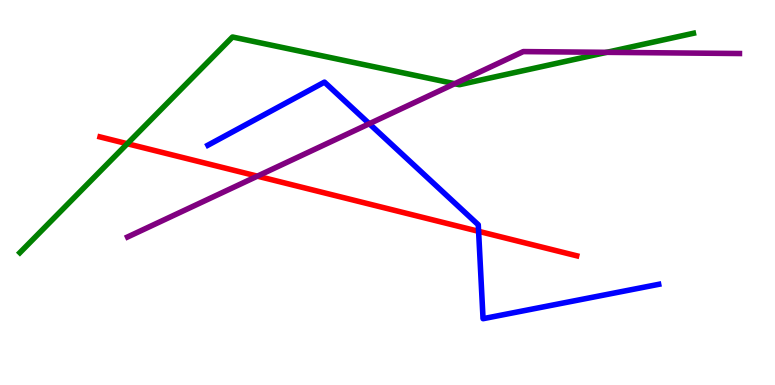[{'lines': ['blue', 'red'], 'intersections': [{'x': 6.18, 'y': 3.99}]}, {'lines': ['green', 'red'], 'intersections': [{'x': 1.64, 'y': 6.27}]}, {'lines': ['purple', 'red'], 'intersections': [{'x': 3.32, 'y': 5.42}]}, {'lines': ['blue', 'green'], 'intersections': []}, {'lines': ['blue', 'purple'], 'intersections': [{'x': 4.77, 'y': 6.79}]}, {'lines': ['green', 'purple'], 'intersections': [{'x': 5.87, 'y': 7.83}, {'x': 7.83, 'y': 8.64}]}]